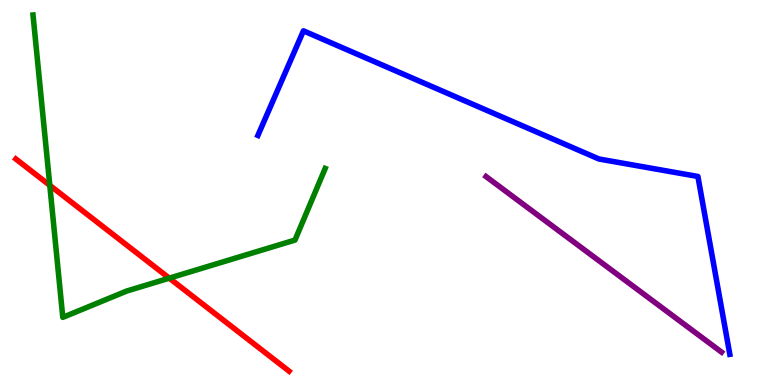[{'lines': ['blue', 'red'], 'intersections': []}, {'lines': ['green', 'red'], 'intersections': [{'x': 0.642, 'y': 5.19}, {'x': 2.18, 'y': 2.78}]}, {'lines': ['purple', 'red'], 'intersections': []}, {'lines': ['blue', 'green'], 'intersections': []}, {'lines': ['blue', 'purple'], 'intersections': []}, {'lines': ['green', 'purple'], 'intersections': []}]